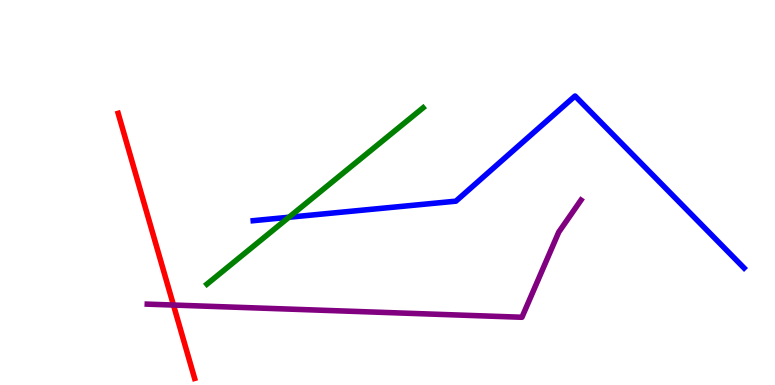[{'lines': ['blue', 'red'], 'intersections': []}, {'lines': ['green', 'red'], 'intersections': []}, {'lines': ['purple', 'red'], 'intersections': [{'x': 2.24, 'y': 2.08}]}, {'lines': ['blue', 'green'], 'intersections': [{'x': 3.73, 'y': 4.36}]}, {'lines': ['blue', 'purple'], 'intersections': []}, {'lines': ['green', 'purple'], 'intersections': []}]